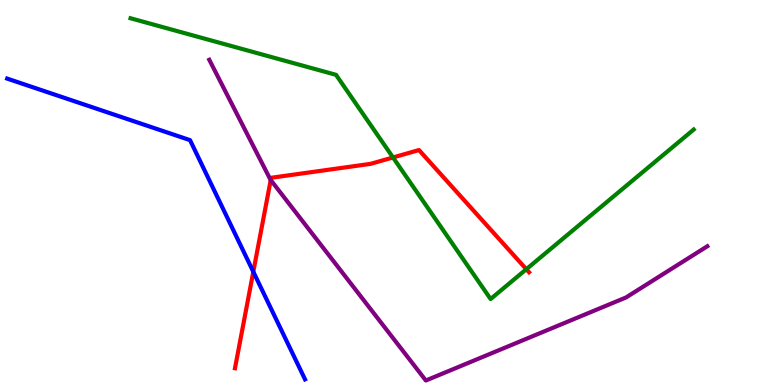[{'lines': ['blue', 'red'], 'intersections': [{'x': 3.27, 'y': 2.94}]}, {'lines': ['green', 'red'], 'intersections': [{'x': 5.07, 'y': 5.91}, {'x': 6.79, 'y': 3.01}]}, {'lines': ['purple', 'red'], 'intersections': [{'x': 3.49, 'y': 5.32}]}, {'lines': ['blue', 'green'], 'intersections': []}, {'lines': ['blue', 'purple'], 'intersections': []}, {'lines': ['green', 'purple'], 'intersections': []}]